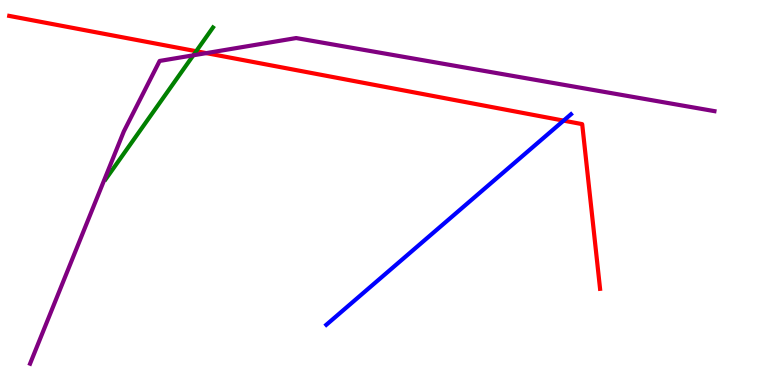[{'lines': ['blue', 'red'], 'intersections': [{'x': 7.27, 'y': 6.87}]}, {'lines': ['green', 'red'], 'intersections': [{'x': 2.53, 'y': 8.67}]}, {'lines': ['purple', 'red'], 'intersections': [{'x': 2.66, 'y': 8.62}]}, {'lines': ['blue', 'green'], 'intersections': []}, {'lines': ['blue', 'purple'], 'intersections': []}, {'lines': ['green', 'purple'], 'intersections': [{'x': 2.49, 'y': 8.56}]}]